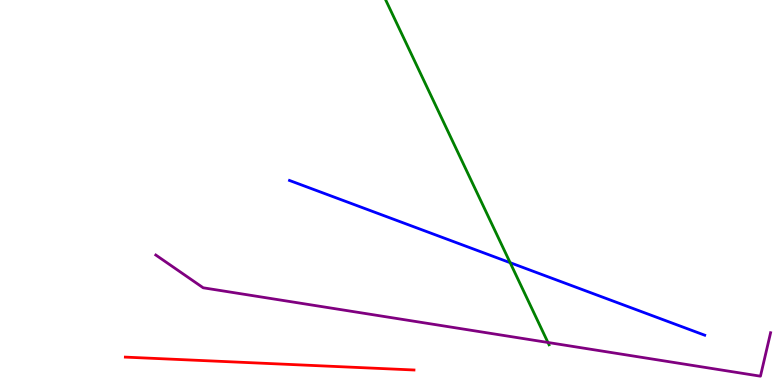[{'lines': ['blue', 'red'], 'intersections': []}, {'lines': ['green', 'red'], 'intersections': []}, {'lines': ['purple', 'red'], 'intersections': []}, {'lines': ['blue', 'green'], 'intersections': [{'x': 6.58, 'y': 3.18}]}, {'lines': ['blue', 'purple'], 'intersections': []}, {'lines': ['green', 'purple'], 'intersections': [{'x': 7.07, 'y': 1.1}]}]